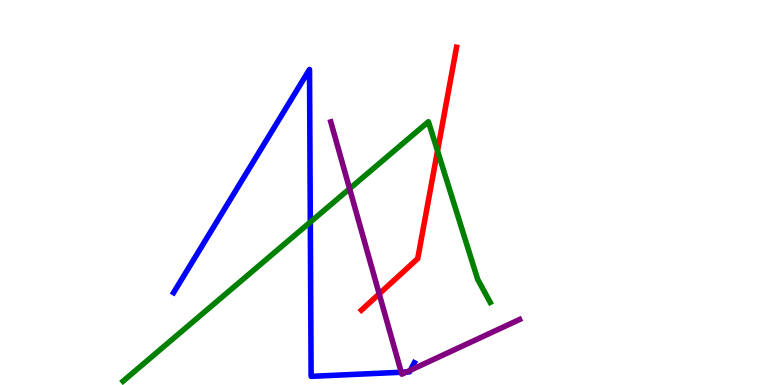[{'lines': ['blue', 'red'], 'intersections': []}, {'lines': ['green', 'red'], 'intersections': [{'x': 5.65, 'y': 6.08}]}, {'lines': ['purple', 'red'], 'intersections': [{'x': 4.89, 'y': 2.37}]}, {'lines': ['blue', 'green'], 'intersections': [{'x': 4.0, 'y': 4.23}]}, {'lines': ['blue', 'purple'], 'intersections': [{'x': 5.18, 'y': 0.331}, {'x': 5.25, 'y': 0.337}, {'x': 5.3, 'y': 0.384}]}, {'lines': ['green', 'purple'], 'intersections': [{'x': 4.51, 'y': 5.1}]}]